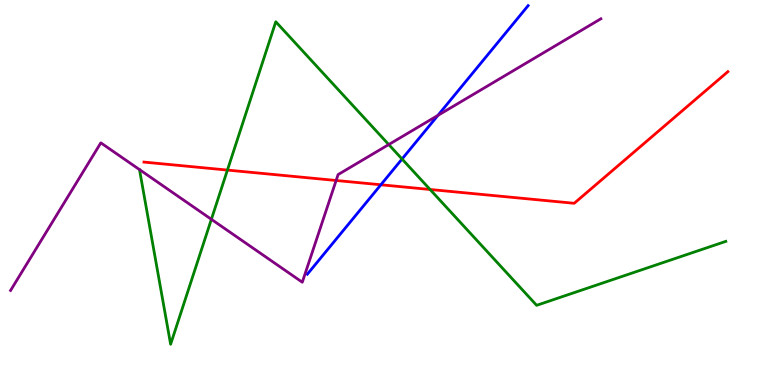[{'lines': ['blue', 'red'], 'intersections': [{'x': 4.91, 'y': 5.2}]}, {'lines': ['green', 'red'], 'intersections': [{'x': 2.93, 'y': 5.58}, {'x': 5.55, 'y': 5.08}]}, {'lines': ['purple', 'red'], 'intersections': [{'x': 4.34, 'y': 5.31}]}, {'lines': ['blue', 'green'], 'intersections': [{'x': 5.19, 'y': 5.87}]}, {'lines': ['blue', 'purple'], 'intersections': [{'x': 5.65, 'y': 7.0}]}, {'lines': ['green', 'purple'], 'intersections': [{'x': 2.73, 'y': 4.3}, {'x': 5.02, 'y': 6.25}]}]